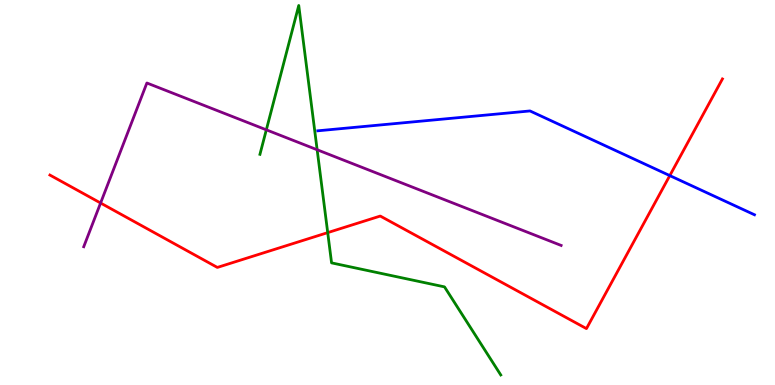[{'lines': ['blue', 'red'], 'intersections': [{'x': 8.64, 'y': 5.44}]}, {'lines': ['green', 'red'], 'intersections': [{'x': 4.23, 'y': 3.96}]}, {'lines': ['purple', 'red'], 'intersections': [{'x': 1.3, 'y': 4.73}]}, {'lines': ['blue', 'green'], 'intersections': []}, {'lines': ['blue', 'purple'], 'intersections': []}, {'lines': ['green', 'purple'], 'intersections': [{'x': 3.44, 'y': 6.63}, {'x': 4.09, 'y': 6.11}]}]